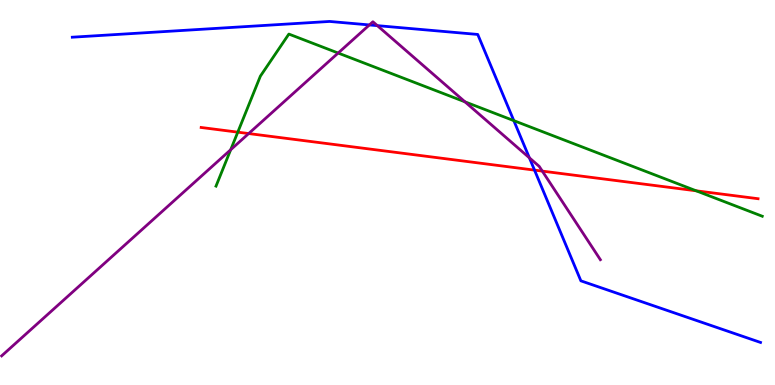[{'lines': ['blue', 'red'], 'intersections': [{'x': 6.9, 'y': 5.58}]}, {'lines': ['green', 'red'], 'intersections': [{'x': 3.07, 'y': 6.57}, {'x': 8.98, 'y': 5.04}]}, {'lines': ['purple', 'red'], 'intersections': [{'x': 3.21, 'y': 6.53}, {'x': 7.0, 'y': 5.56}]}, {'lines': ['blue', 'green'], 'intersections': [{'x': 6.63, 'y': 6.87}]}, {'lines': ['blue', 'purple'], 'intersections': [{'x': 4.77, 'y': 9.35}, {'x': 4.87, 'y': 9.33}, {'x': 6.83, 'y': 5.9}]}, {'lines': ['green', 'purple'], 'intersections': [{'x': 2.98, 'y': 6.11}, {'x': 4.36, 'y': 8.62}, {'x': 6.0, 'y': 7.35}]}]